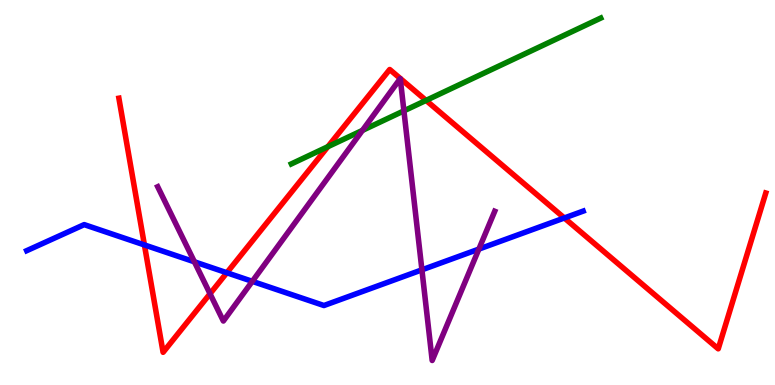[{'lines': ['blue', 'red'], 'intersections': [{'x': 1.86, 'y': 3.64}, {'x': 2.93, 'y': 2.92}, {'x': 7.28, 'y': 4.34}]}, {'lines': ['green', 'red'], 'intersections': [{'x': 4.23, 'y': 6.19}, {'x': 5.5, 'y': 7.39}]}, {'lines': ['purple', 'red'], 'intersections': [{'x': 2.71, 'y': 2.37}]}, {'lines': ['blue', 'green'], 'intersections': []}, {'lines': ['blue', 'purple'], 'intersections': [{'x': 2.51, 'y': 3.2}, {'x': 3.26, 'y': 2.69}, {'x': 5.44, 'y': 2.99}, {'x': 6.18, 'y': 3.53}]}, {'lines': ['green', 'purple'], 'intersections': [{'x': 4.68, 'y': 6.61}, {'x': 5.21, 'y': 7.12}]}]